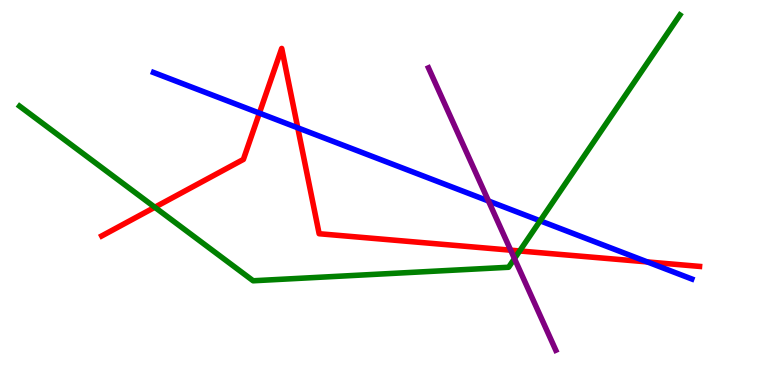[{'lines': ['blue', 'red'], 'intersections': [{'x': 3.35, 'y': 7.06}, {'x': 3.84, 'y': 6.68}, {'x': 8.35, 'y': 3.2}]}, {'lines': ['green', 'red'], 'intersections': [{'x': 2.0, 'y': 4.62}, {'x': 6.71, 'y': 3.48}]}, {'lines': ['purple', 'red'], 'intersections': [{'x': 6.59, 'y': 3.5}]}, {'lines': ['blue', 'green'], 'intersections': [{'x': 6.97, 'y': 4.26}]}, {'lines': ['blue', 'purple'], 'intersections': [{'x': 6.3, 'y': 4.78}]}, {'lines': ['green', 'purple'], 'intersections': [{'x': 6.64, 'y': 3.28}]}]